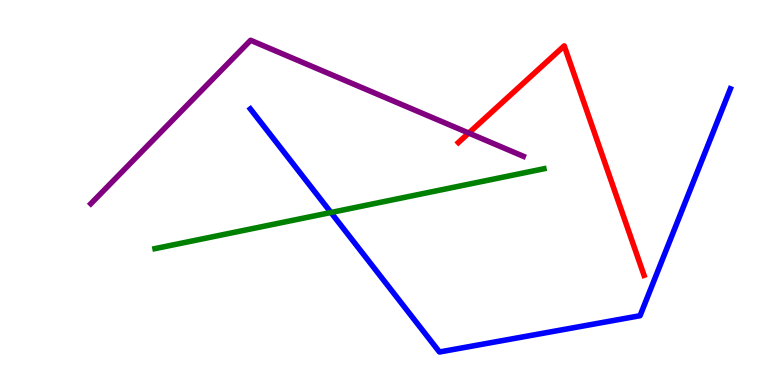[{'lines': ['blue', 'red'], 'intersections': []}, {'lines': ['green', 'red'], 'intersections': []}, {'lines': ['purple', 'red'], 'intersections': [{'x': 6.05, 'y': 6.54}]}, {'lines': ['blue', 'green'], 'intersections': [{'x': 4.27, 'y': 4.48}]}, {'lines': ['blue', 'purple'], 'intersections': []}, {'lines': ['green', 'purple'], 'intersections': []}]